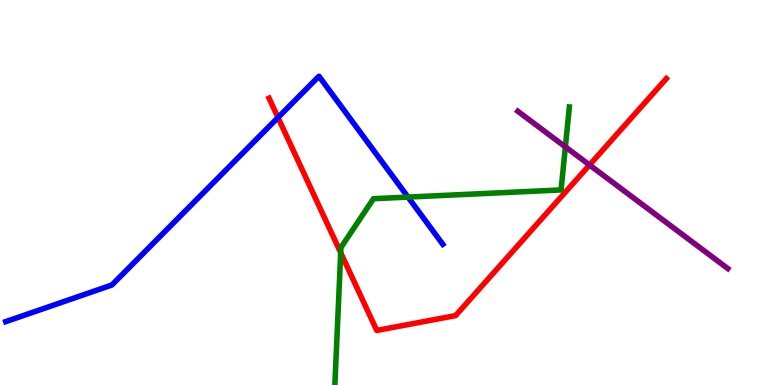[{'lines': ['blue', 'red'], 'intersections': [{'x': 3.59, 'y': 6.95}]}, {'lines': ['green', 'red'], 'intersections': [{'x': 4.4, 'y': 3.44}]}, {'lines': ['purple', 'red'], 'intersections': [{'x': 7.61, 'y': 5.72}]}, {'lines': ['blue', 'green'], 'intersections': [{'x': 5.26, 'y': 4.88}]}, {'lines': ['blue', 'purple'], 'intersections': []}, {'lines': ['green', 'purple'], 'intersections': [{'x': 7.3, 'y': 6.18}]}]